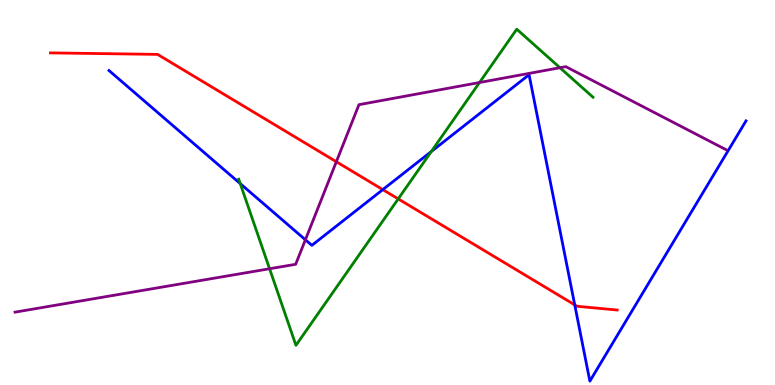[{'lines': ['blue', 'red'], 'intersections': [{'x': 4.94, 'y': 5.07}, {'x': 7.42, 'y': 2.08}]}, {'lines': ['green', 'red'], 'intersections': [{'x': 5.14, 'y': 4.83}]}, {'lines': ['purple', 'red'], 'intersections': [{'x': 4.34, 'y': 5.8}]}, {'lines': ['blue', 'green'], 'intersections': [{'x': 3.1, 'y': 5.23}, {'x': 5.57, 'y': 6.06}]}, {'lines': ['blue', 'purple'], 'intersections': [{'x': 3.94, 'y': 3.77}]}, {'lines': ['green', 'purple'], 'intersections': [{'x': 3.48, 'y': 3.02}, {'x': 6.19, 'y': 7.86}, {'x': 7.23, 'y': 8.24}]}]